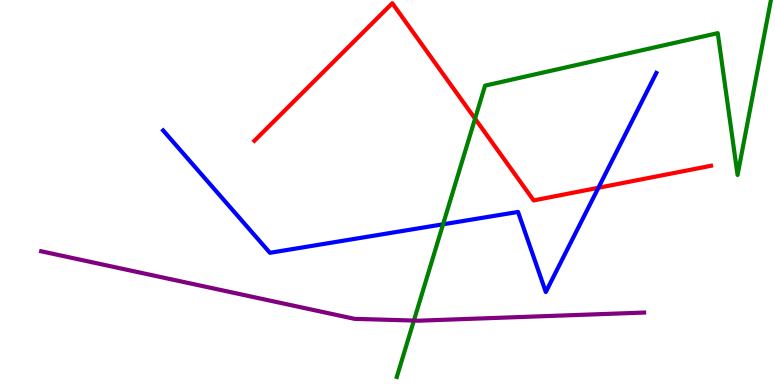[{'lines': ['blue', 'red'], 'intersections': [{'x': 7.72, 'y': 5.12}]}, {'lines': ['green', 'red'], 'intersections': [{'x': 6.13, 'y': 6.92}]}, {'lines': ['purple', 'red'], 'intersections': []}, {'lines': ['blue', 'green'], 'intersections': [{'x': 5.72, 'y': 4.17}]}, {'lines': ['blue', 'purple'], 'intersections': []}, {'lines': ['green', 'purple'], 'intersections': [{'x': 5.34, 'y': 1.67}]}]